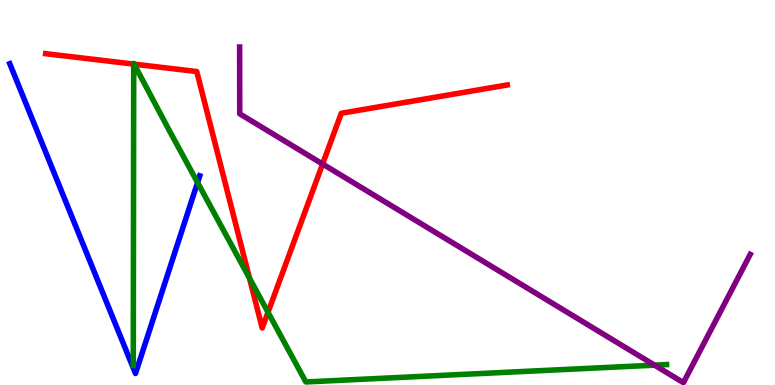[{'lines': ['blue', 'red'], 'intersections': []}, {'lines': ['green', 'red'], 'intersections': [{'x': 1.73, 'y': 8.34}, {'x': 1.73, 'y': 8.33}, {'x': 3.22, 'y': 2.77}, {'x': 3.46, 'y': 1.89}]}, {'lines': ['purple', 'red'], 'intersections': [{'x': 4.16, 'y': 5.74}]}, {'lines': ['blue', 'green'], 'intersections': [{'x': 2.55, 'y': 5.26}]}, {'lines': ['blue', 'purple'], 'intersections': []}, {'lines': ['green', 'purple'], 'intersections': [{'x': 8.45, 'y': 0.515}]}]